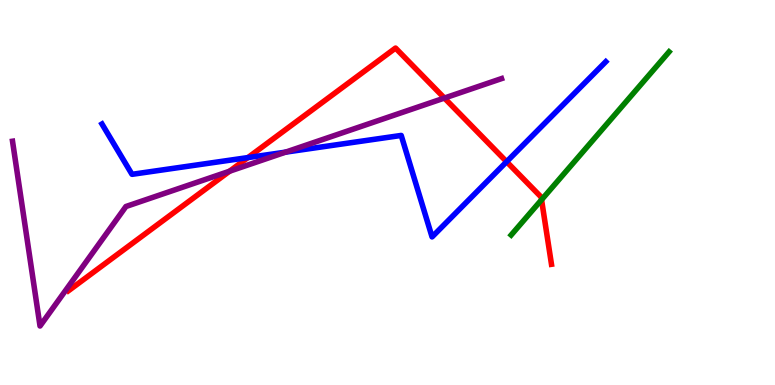[{'lines': ['blue', 'red'], 'intersections': [{'x': 3.2, 'y': 5.91}, {'x': 6.54, 'y': 5.8}]}, {'lines': ['green', 'red'], 'intersections': [{'x': 6.99, 'y': 4.81}]}, {'lines': ['purple', 'red'], 'intersections': [{'x': 2.96, 'y': 5.55}, {'x': 5.73, 'y': 7.45}]}, {'lines': ['blue', 'green'], 'intersections': []}, {'lines': ['blue', 'purple'], 'intersections': [{'x': 3.69, 'y': 6.05}]}, {'lines': ['green', 'purple'], 'intersections': []}]